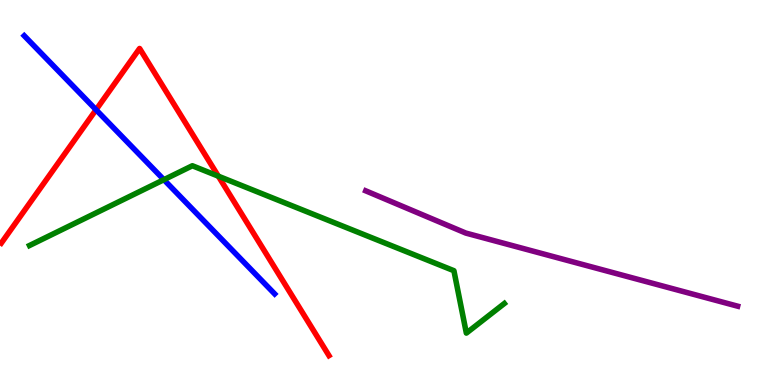[{'lines': ['blue', 'red'], 'intersections': [{'x': 1.24, 'y': 7.15}]}, {'lines': ['green', 'red'], 'intersections': [{'x': 2.82, 'y': 5.42}]}, {'lines': ['purple', 'red'], 'intersections': []}, {'lines': ['blue', 'green'], 'intersections': [{'x': 2.11, 'y': 5.33}]}, {'lines': ['blue', 'purple'], 'intersections': []}, {'lines': ['green', 'purple'], 'intersections': []}]